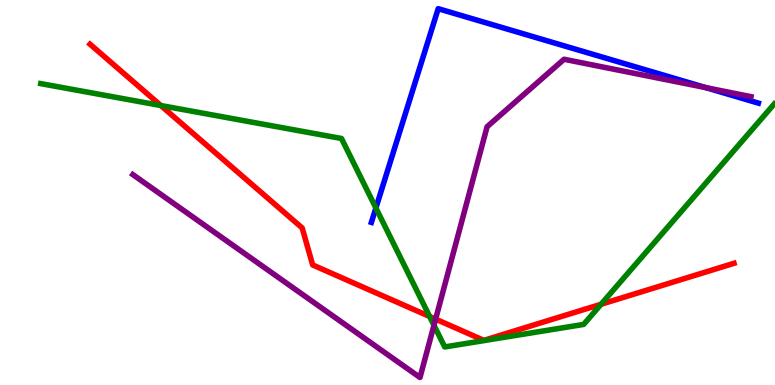[{'lines': ['blue', 'red'], 'intersections': []}, {'lines': ['green', 'red'], 'intersections': [{'x': 2.08, 'y': 7.26}, {'x': 5.54, 'y': 1.78}, {'x': 7.76, 'y': 2.1}]}, {'lines': ['purple', 'red'], 'intersections': [{'x': 5.62, 'y': 1.71}]}, {'lines': ['blue', 'green'], 'intersections': [{'x': 4.85, 'y': 4.6}]}, {'lines': ['blue', 'purple'], 'intersections': [{'x': 9.11, 'y': 7.72}]}, {'lines': ['green', 'purple'], 'intersections': [{'x': 5.6, 'y': 1.55}]}]